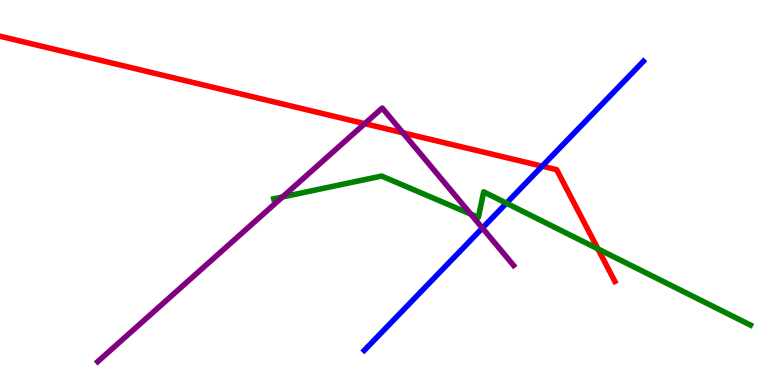[{'lines': ['blue', 'red'], 'intersections': [{'x': 7.0, 'y': 5.68}]}, {'lines': ['green', 'red'], 'intersections': [{'x': 7.72, 'y': 3.54}]}, {'lines': ['purple', 'red'], 'intersections': [{'x': 4.71, 'y': 6.79}, {'x': 5.2, 'y': 6.55}]}, {'lines': ['blue', 'green'], 'intersections': [{'x': 6.53, 'y': 4.72}]}, {'lines': ['blue', 'purple'], 'intersections': [{'x': 6.22, 'y': 4.08}]}, {'lines': ['green', 'purple'], 'intersections': [{'x': 3.65, 'y': 4.88}, {'x': 6.07, 'y': 4.44}]}]